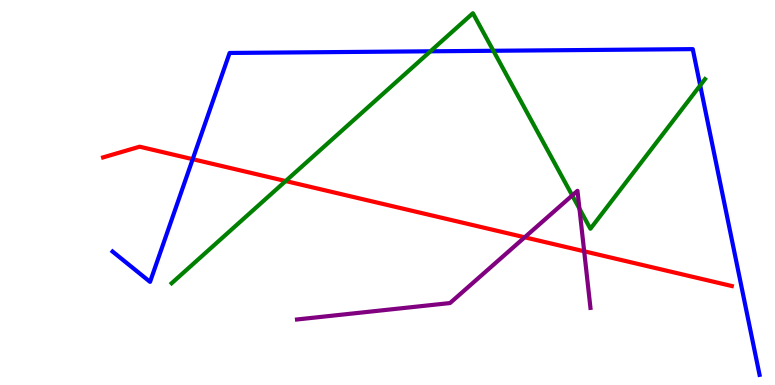[{'lines': ['blue', 'red'], 'intersections': [{'x': 2.49, 'y': 5.87}]}, {'lines': ['green', 'red'], 'intersections': [{'x': 3.69, 'y': 5.3}]}, {'lines': ['purple', 'red'], 'intersections': [{'x': 6.77, 'y': 3.84}, {'x': 7.54, 'y': 3.47}]}, {'lines': ['blue', 'green'], 'intersections': [{'x': 5.55, 'y': 8.67}, {'x': 6.37, 'y': 8.68}, {'x': 9.03, 'y': 7.78}]}, {'lines': ['blue', 'purple'], 'intersections': []}, {'lines': ['green', 'purple'], 'intersections': [{'x': 7.38, 'y': 4.92}, {'x': 7.48, 'y': 4.58}]}]